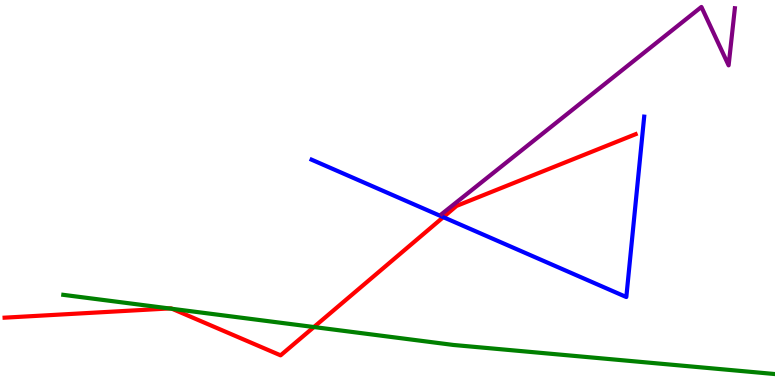[{'lines': ['blue', 'red'], 'intersections': [{'x': 5.72, 'y': 4.36}]}, {'lines': ['green', 'red'], 'intersections': [{'x': 2.18, 'y': 1.99}, {'x': 2.22, 'y': 1.98}, {'x': 4.05, 'y': 1.51}]}, {'lines': ['purple', 'red'], 'intersections': []}, {'lines': ['blue', 'green'], 'intersections': []}, {'lines': ['blue', 'purple'], 'intersections': []}, {'lines': ['green', 'purple'], 'intersections': []}]